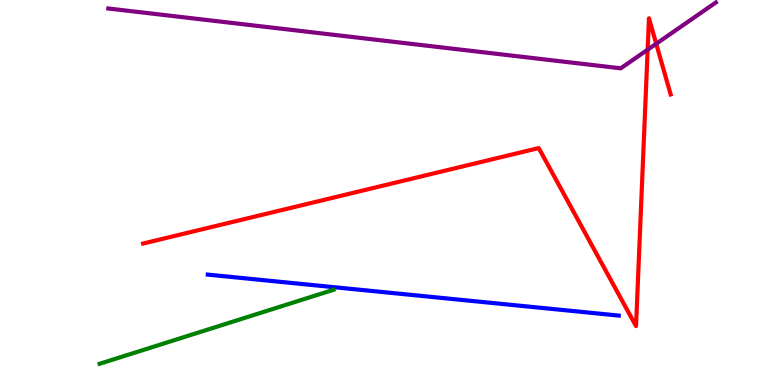[{'lines': ['blue', 'red'], 'intersections': []}, {'lines': ['green', 'red'], 'intersections': []}, {'lines': ['purple', 'red'], 'intersections': [{'x': 8.36, 'y': 8.71}, {'x': 8.47, 'y': 8.86}]}, {'lines': ['blue', 'green'], 'intersections': []}, {'lines': ['blue', 'purple'], 'intersections': []}, {'lines': ['green', 'purple'], 'intersections': []}]